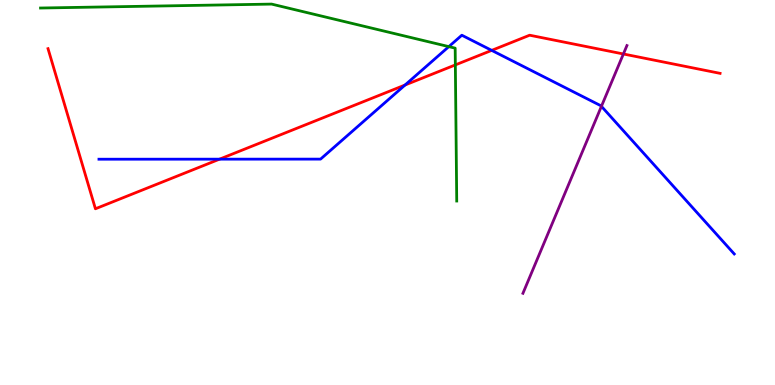[{'lines': ['blue', 'red'], 'intersections': [{'x': 2.83, 'y': 5.87}, {'x': 5.23, 'y': 7.79}, {'x': 6.34, 'y': 8.69}]}, {'lines': ['green', 'red'], 'intersections': [{'x': 5.88, 'y': 8.31}]}, {'lines': ['purple', 'red'], 'intersections': [{'x': 8.04, 'y': 8.6}]}, {'lines': ['blue', 'green'], 'intersections': [{'x': 5.79, 'y': 8.79}]}, {'lines': ['blue', 'purple'], 'intersections': [{'x': 7.76, 'y': 7.24}]}, {'lines': ['green', 'purple'], 'intersections': []}]